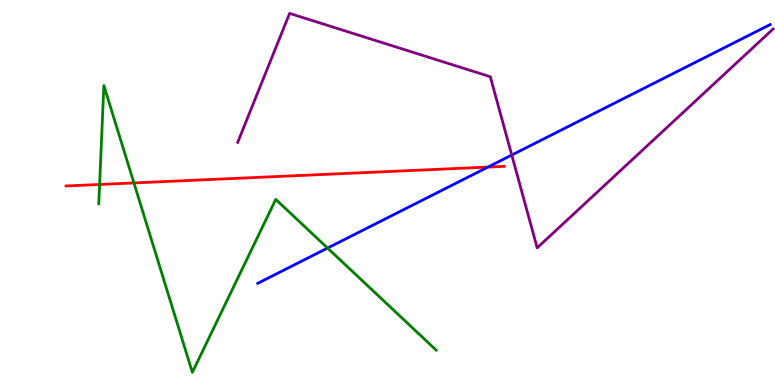[{'lines': ['blue', 'red'], 'intersections': [{'x': 6.3, 'y': 5.66}]}, {'lines': ['green', 'red'], 'intersections': [{'x': 1.29, 'y': 5.21}, {'x': 1.73, 'y': 5.25}]}, {'lines': ['purple', 'red'], 'intersections': []}, {'lines': ['blue', 'green'], 'intersections': [{'x': 4.23, 'y': 3.56}]}, {'lines': ['blue', 'purple'], 'intersections': [{'x': 6.6, 'y': 5.97}]}, {'lines': ['green', 'purple'], 'intersections': []}]